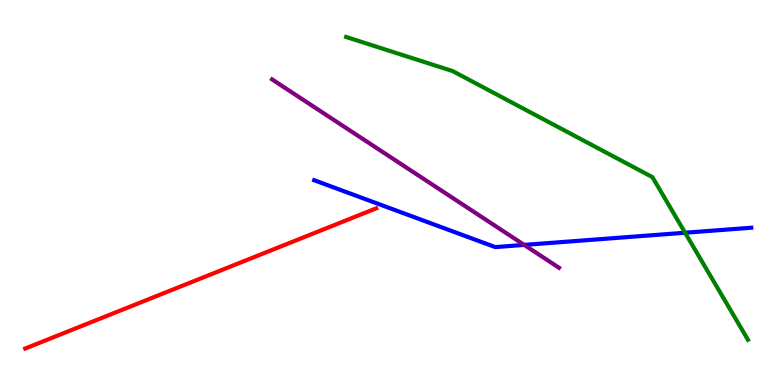[{'lines': ['blue', 'red'], 'intersections': []}, {'lines': ['green', 'red'], 'intersections': []}, {'lines': ['purple', 'red'], 'intersections': []}, {'lines': ['blue', 'green'], 'intersections': [{'x': 8.84, 'y': 3.95}]}, {'lines': ['blue', 'purple'], 'intersections': [{'x': 6.76, 'y': 3.64}]}, {'lines': ['green', 'purple'], 'intersections': []}]